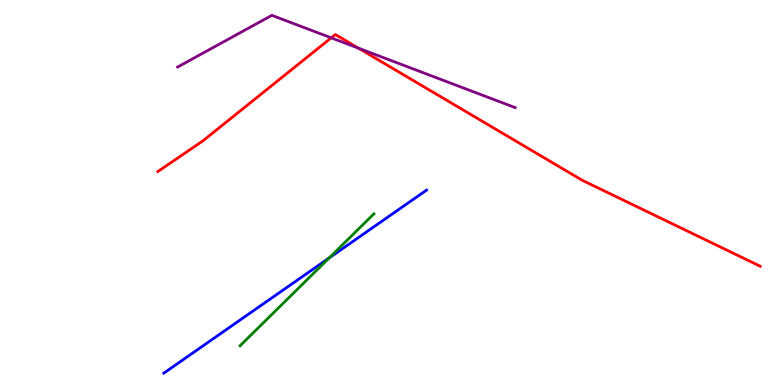[{'lines': ['blue', 'red'], 'intersections': []}, {'lines': ['green', 'red'], 'intersections': []}, {'lines': ['purple', 'red'], 'intersections': [{'x': 4.27, 'y': 9.02}, {'x': 4.63, 'y': 8.75}]}, {'lines': ['blue', 'green'], 'intersections': [{'x': 4.25, 'y': 3.3}]}, {'lines': ['blue', 'purple'], 'intersections': []}, {'lines': ['green', 'purple'], 'intersections': []}]